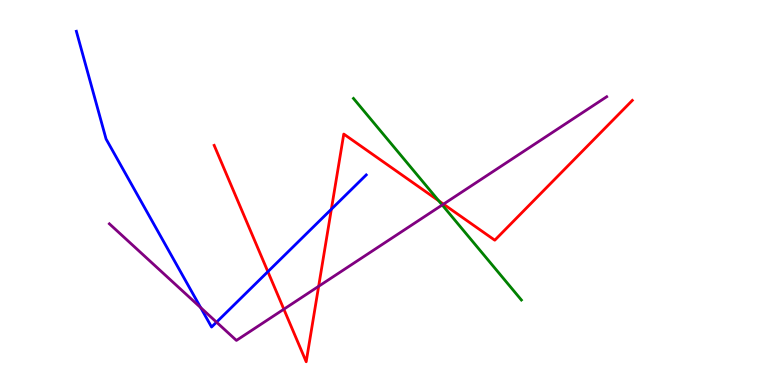[{'lines': ['blue', 'red'], 'intersections': [{'x': 3.46, 'y': 2.94}, {'x': 4.28, 'y': 4.57}]}, {'lines': ['green', 'red'], 'intersections': [{'x': 5.66, 'y': 4.78}]}, {'lines': ['purple', 'red'], 'intersections': [{'x': 3.66, 'y': 1.97}, {'x': 4.11, 'y': 2.56}, {'x': 5.72, 'y': 4.7}]}, {'lines': ['blue', 'green'], 'intersections': []}, {'lines': ['blue', 'purple'], 'intersections': [{'x': 2.59, 'y': 2.01}, {'x': 2.79, 'y': 1.63}]}, {'lines': ['green', 'purple'], 'intersections': [{'x': 5.71, 'y': 4.68}]}]